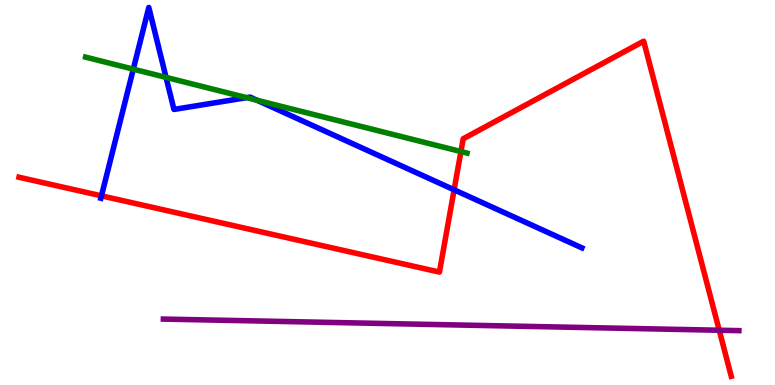[{'lines': ['blue', 'red'], 'intersections': [{'x': 1.31, 'y': 4.91}, {'x': 5.86, 'y': 5.07}]}, {'lines': ['green', 'red'], 'intersections': [{'x': 5.95, 'y': 6.06}]}, {'lines': ['purple', 'red'], 'intersections': [{'x': 9.28, 'y': 1.42}]}, {'lines': ['blue', 'green'], 'intersections': [{'x': 1.72, 'y': 8.2}, {'x': 2.14, 'y': 7.99}, {'x': 3.18, 'y': 7.46}, {'x': 3.32, 'y': 7.4}]}, {'lines': ['blue', 'purple'], 'intersections': []}, {'lines': ['green', 'purple'], 'intersections': []}]